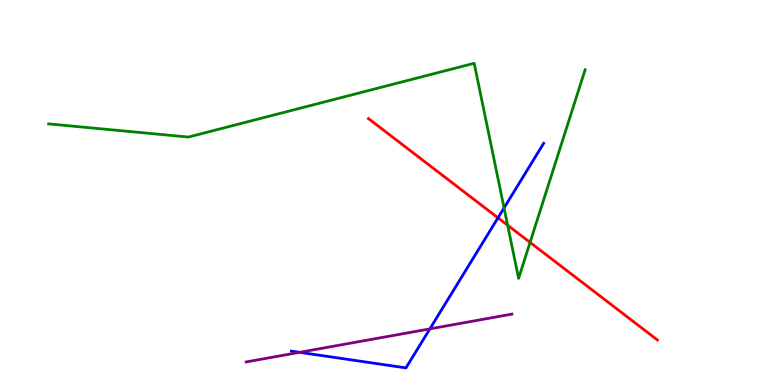[{'lines': ['blue', 'red'], 'intersections': [{'x': 6.43, 'y': 4.34}]}, {'lines': ['green', 'red'], 'intersections': [{'x': 6.55, 'y': 4.15}, {'x': 6.84, 'y': 3.7}]}, {'lines': ['purple', 'red'], 'intersections': []}, {'lines': ['blue', 'green'], 'intersections': [{'x': 6.5, 'y': 4.6}]}, {'lines': ['blue', 'purple'], 'intersections': [{'x': 3.87, 'y': 0.849}, {'x': 5.55, 'y': 1.46}]}, {'lines': ['green', 'purple'], 'intersections': []}]